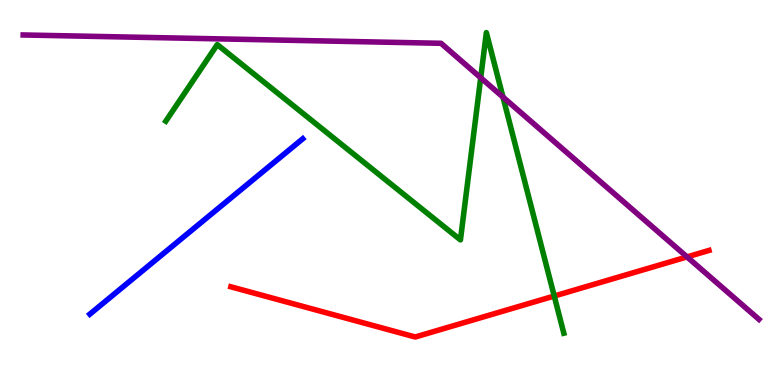[{'lines': ['blue', 'red'], 'intersections': []}, {'lines': ['green', 'red'], 'intersections': [{'x': 7.15, 'y': 2.31}]}, {'lines': ['purple', 'red'], 'intersections': [{'x': 8.86, 'y': 3.33}]}, {'lines': ['blue', 'green'], 'intersections': []}, {'lines': ['blue', 'purple'], 'intersections': []}, {'lines': ['green', 'purple'], 'intersections': [{'x': 6.2, 'y': 7.98}, {'x': 6.49, 'y': 7.48}]}]